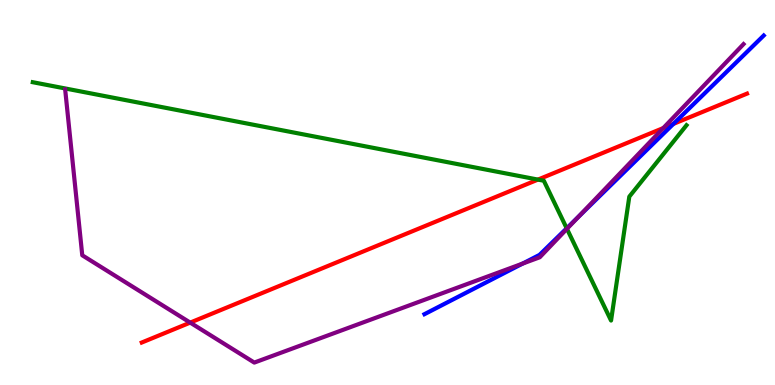[{'lines': ['blue', 'red'], 'intersections': [{'x': 8.69, 'y': 6.78}]}, {'lines': ['green', 'red'], 'intersections': [{'x': 6.94, 'y': 5.34}]}, {'lines': ['purple', 'red'], 'intersections': [{'x': 2.45, 'y': 1.62}, {'x': 8.56, 'y': 6.67}]}, {'lines': ['blue', 'green'], 'intersections': [{'x': 7.31, 'y': 4.07}]}, {'lines': ['blue', 'purple'], 'intersections': [{'x': 6.74, 'y': 3.15}, {'x': 7.46, 'y': 4.37}]}, {'lines': ['green', 'purple'], 'intersections': [{'x': 7.32, 'y': 4.06}]}]